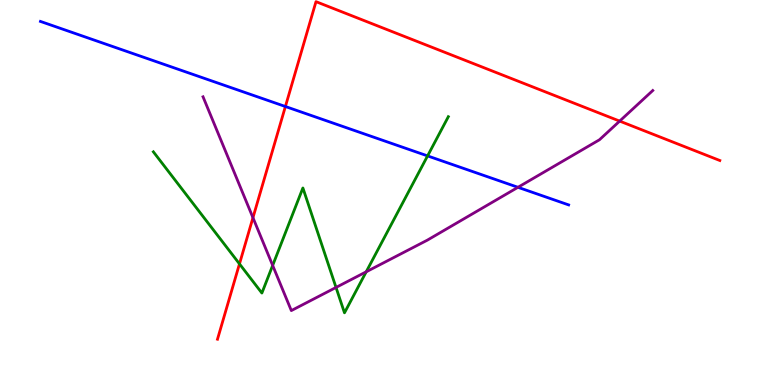[{'lines': ['blue', 'red'], 'intersections': [{'x': 3.68, 'y': 7.23}]}, {'lines': ['green', 'red'], 'intersections': [{'x': 3.09, 'y': 3.15}]}, {'lines': ['purple', 'red'], 'intersections': [{'x': 3.26, 'y': 4.35}, {'x': 8.0, 'y': 6.85}]}, {'lines': ['blue', 'green'], 'intersections': [{'x': 5.52, 'y': 5.95}]}, {'lines': ['blue', 'purple'], 'intersections': [{'x': 6.68, 'y': 5.14}]}, {'lines': ['green', 'purple'], 'intersections': [{'x': 3.52, 'y': 3.11}, {'x': 4.34, 'y': 2.53}, {'x': 4.73, 'y': 2.94}]}]